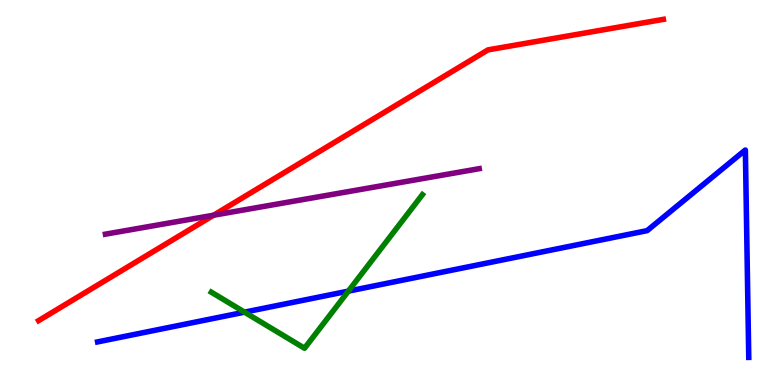[{'lines': ['blue', 'red'], 'intersections': []}, {'lines': ['green', 'red'], 'intersections': []}, {'lines': ['purple', 'red'], 'intersections': [{'x': 2.76, 'y': 4.41}]}, {'lines': ['blue', 'green'], 'intersections': [{'x': 3.16, 'y': 1.89}, {'x': 4.5, 'y': 2.44}]}, {'lines': ['blue', 'purple'], 'intersections': []}, {'lines': ['green', 'purple'], 'intersections': []}]